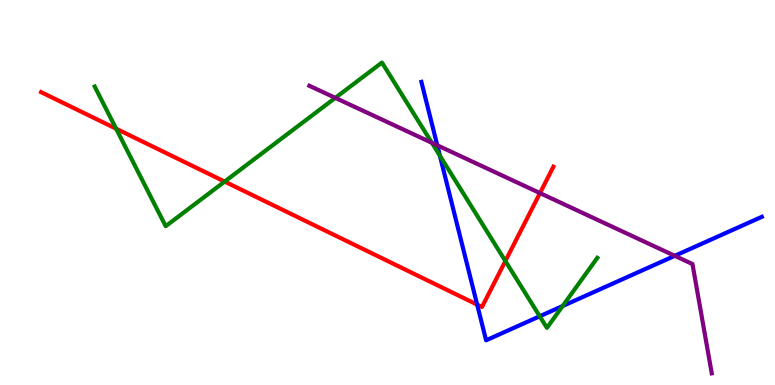[{'lines': ['blue', 'red'], 'intersections': [{'x': 6.16, 'y': 2.09}]}, {'lines': ['green', 'red'], 'intersections': [{'x': 1.5, 'y': 6.66}, {'x': 2.9, 'y': 5.28}, {'x': 6.52, 'y': 3.22}]}, {'lines': ['purple', 'red'], 'intersections': [{'x': 6.97, 'y': 4.98}]}, {'lines': ['blue', 'green'], 'intersections': [{'x': 5.68, 'y': 5.96}, {'x': 6.96, 'y': 1.78}, {'x': 7.26, 'y': 2.05}]}, {'lines': ['blue', 'purple'], 'intersections': [{'x': 5.64, 'y': 6.23}, {'x': 8.71, 'y': 3.36}]}, {'lines': ['green', 'purple'], 'intersections': [{'x': 4.33, 'y': 7.46}, {'x': 5.57, 'y': 6.29}]}]